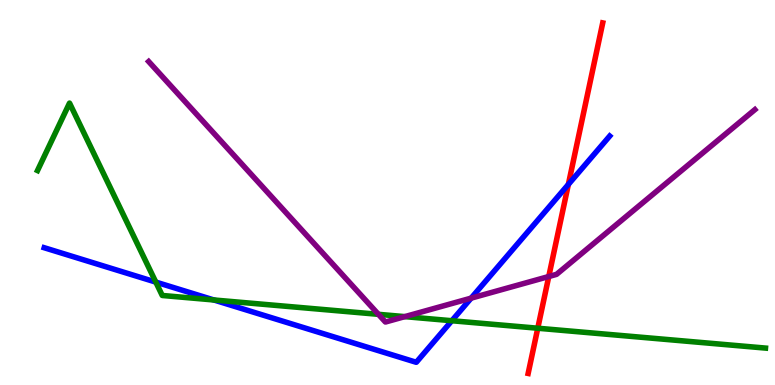[{'lines': ['blue', 'red'], 'intersections': [{'x': 7.33, 'y': 5.21}]}, {'lines': ['green', 'red'], 'intersections': [{'x': 6.94, 'y': 1.47}]}, {'lines': ['purple', 'red'], 'intersections': [{'x': 7.08, 'y': 2.82}]}, {'lines': ['blue', 'green'], 'intersections': [{'x': 2.01, 'y': 2.67}, {'x': 2.76, 'y': 2.21}, {'x': 5.83, 'y': 1.67}]}, {'lines': ['blue', 'purple'], 'intersections': [{'x': 6.08, 'y': 2.26}]}, {'lines': ['green', 'purple'], 'intersections': [{'x': 4.88, 'y': 1.84}, {'x': 5.22, 'y': 1.78}]}]